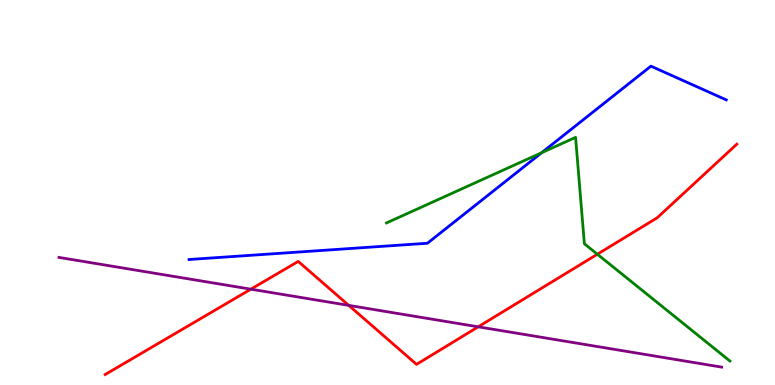[{'lines': ['blue', 'red'], 'intersections': []}, {'lines': ['green', 'red'], 'intersections': [{'x': 7.71, 'y': 3.4}]}, {'lines': ['purple', 'red'], 'intersections': [{'x': 3.24, 'y': 2.49}, {'x': 4.5, 'y': 2.07}, {'x': 6.17, 'y': 1.51}]}, {'lines': ['blue', 'green'], 'intersections': [{'x': 6.99, 'y': 6.03}]}, {'lines': ['blue', 'purple'], 'intersections': []}, {'lines': ['green', 'purple'], 'intersections': []}]